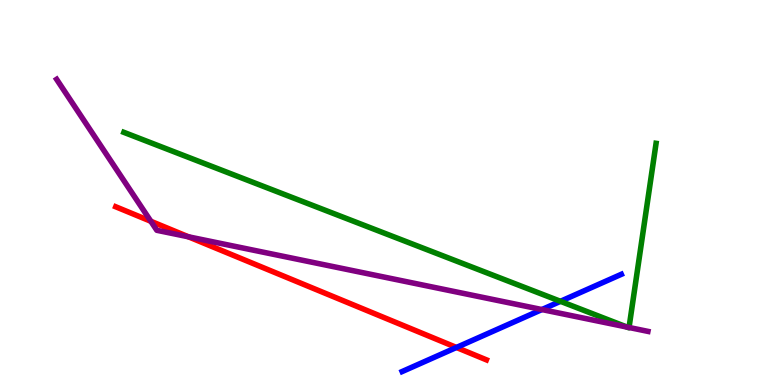[{'lines': ['blue', 'red'], 'intersections': [{'x': 5.89, 'y': 0.975}]}, {'lines': ['green', 'red'], 'intersections': []}, {'lines': ['purple', 'red'], 'intersections': [{'x': 1.95, 'y': 4.25}, {'x': 2.43, 'y': 3.85}]}, {'lines': ['blue', 'green'], 'intersections': [{'x': 7.23, 'y': 2.17}]}, {'lines': ['blue', 'purple'], 'intersections': [{'x': 6.99, 'y': 1.96}]}, {'lines': ['green', 'purple'], 'intersections': [{'x': 8.09, 'y': 1.5}, {'x': 8.12, 'y': 1.49}]}]